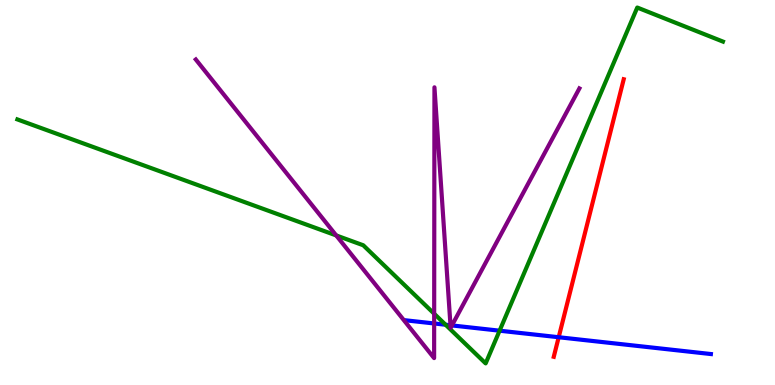[{'lines': ['blue', 'red'], 'intersections': [{'x': 7.21, 'y': 1.24}]}, {'lines': ['green', 'red'], 'intersections': []}, {'lines': ['purple', 'red'], 'intersections': []}, {'lines': ['blue', 'green'], 'intersections': [{'x': 5.75, 'y': 1.57}, {'x': 6.45, 'y': 1.41}]}, {'lines': ['blue', 'purple'], 'intersections': [{'x': 5.6, 'y': 1.6}, {'x': 5.81, 'y': 1.55}, {'x': 5.83, 'y': 1.55}]}, {'lines': ['green', 'purple'], 'intersections': [{'x': 4.34, 'y': 3.88}, {'x': 5.6, 'y': 1.85}]}]